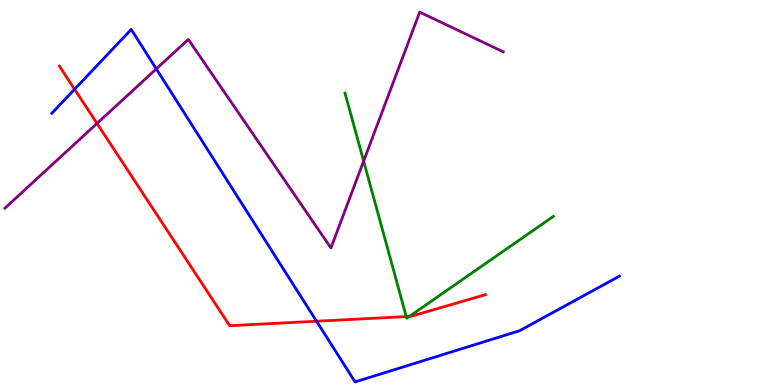[{'lines': ['blue', 'red'], 'intersections': [{'x': 0.963, 'y': 7.68}, {'x': 4.08, 'y': 1.66}]}, {'lines': ['green', 'red'], 'intersections': [{'x': 5.24, 'y': 1.78}, {'x': 5.28, 'y': 1.78}]}, {'lines': ['purple', 'red'], 'intersections': [{'x': 1.25, 'y': 6.79}]}, {'lines': ['blue', 'green'], 'intersections': []}, {'lines': ['blue', 'purple'], 'intersections': [{'x': 2.02, 'y': 8.21}]}, {'lines': ['green', 'purple'], 'intersections': [{'x': 4.69, 'y': 5.82}]}]